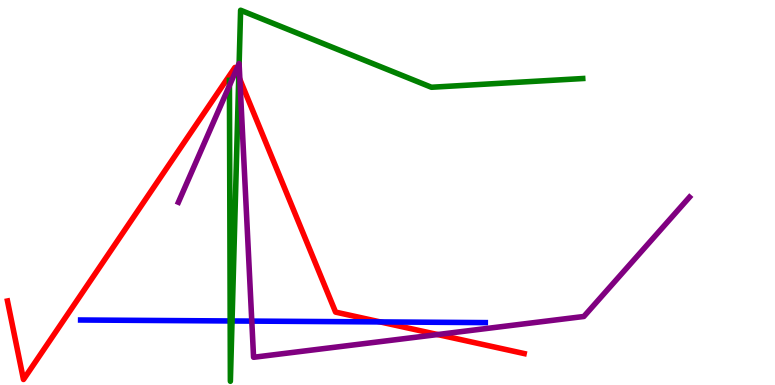[{'lines': ['blue', 'red'], 'intersections': [{'x': 4.91, 'y': 1.64}]}, {'lines': ['green', 'red'], 'intersections': [{'x': 3.08, 'y': 8.01}]}, {'lines': ['purple', 'red'], 'intersections': [{'x': 3.05, 'y': 8.17}, {'x': 3.1, 'y': 7.94}, {'x': 5.65, 'y': 1.31}]}, {'lines': ['blue', 'green'], 'intersections': [{'x': 2.97, 'y': 1.66}, {'x': 2.99, 'y': 1.66}]}, {'lines': ['blue', 'purple'], 'intersections': [{'x': 3.25, 'y': 1.66}]}, {'lines': ['green', 'purple'], 'intersections': [{'x': 2.96, 'y': 7.78}, {'x': 3.09, 'y': 8.33}]}]